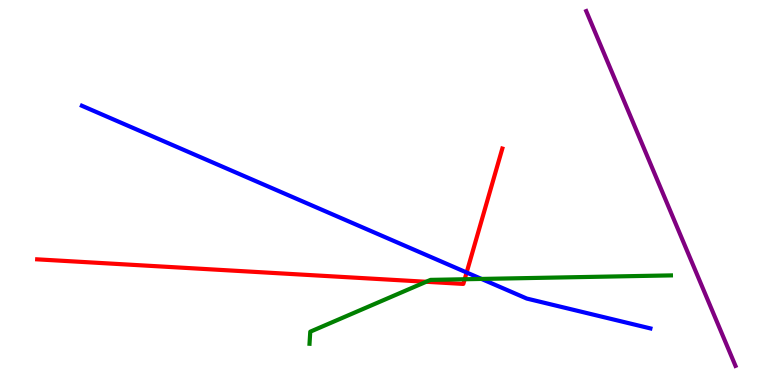[{'lines': ['blue', 'red'], 'intersections': [{'x': 6.02, 'y': 2.92}]}, {'lines': ['green', 'red'], 'intersections': [{'x': 5.5, 'y': 2.68}, {'x': 6.0, 'y': 2.75}]}, {'lines': ['purple', 'red'], 'intersections': []}, {'lines': ['blue', 'green'], 'intersections': [{'x': 6.21, 'y': 2.75}]}, {'lines': ['blue', 'purple'], 'intersections': []}, {'lines': ['green', 'purple'], 'intersections': []}]